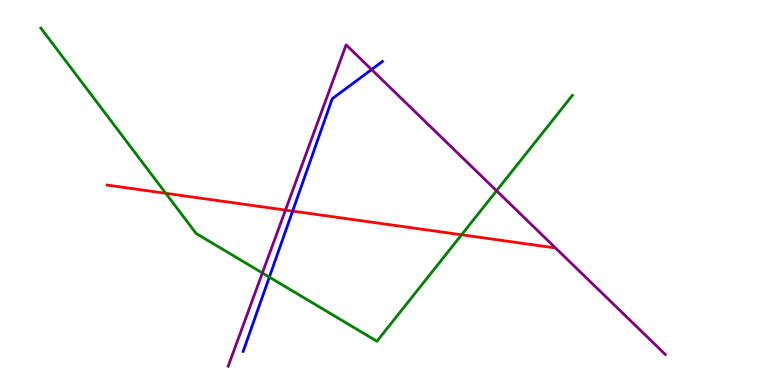[{'lines': ['blue', 'red'], 'intersections': [{'x': 3.78, 'y': 4.52}]}, {'lines': ['green', 'red'], 'intersections': [{'x': 2.14, 'y': 4.98}, {'x': 5.96, 'y': 3.9}]}, {'lines': ['purple', 'red'], 'intersections': [{'x': 3.68, 'y': 4.54}]}, {'lines': ['blue', 'green'], 'intersections': [{'x': 3.48, 'y': 2.8}]}, {'lines': ['blue', 'purple'], 'intersections': [{'x': 4.79, 'y': 8.19}]}, {'lines': ['green', 'purple'], 'intersections': [{'x': 3.39, 'y': 2.91}, {'x': 6.41, 'y': 5.04}]}]